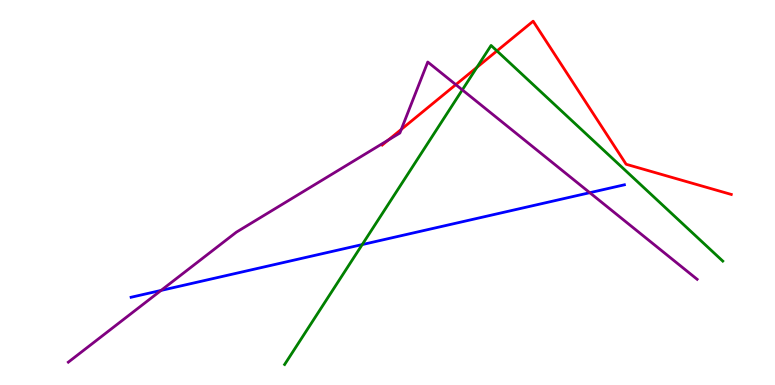[{'lines': ['blue', 'red'], 'intersections': []}, {'lines': ['green', 'red'], 'intersections': [{'x': 6.15, 'y': 8.25}, {'x': 6.41, 'y': 8.68}]}, {'lines': ['purple', 'red'], 'intersections': [{'x': 5.01, 'y': 6.36}, {'x': 5.18, 'y': 6.64}, {'x': 5.88, 'y': 7.8}]}, {'lines': ['blue', 'green'], 'intersections': [{'x': 4.67, 'y': 3.65}]}, {'lines': ['blue', 'purple'], 'intersections': [{'x': 2.08, 'y': 2.46}, {'x': 7.61, 'y': 4.99}]}, {'lines': ['green', 'purple'], 'intersections': [{'x': 5.97, 'y': 7.67}]}]